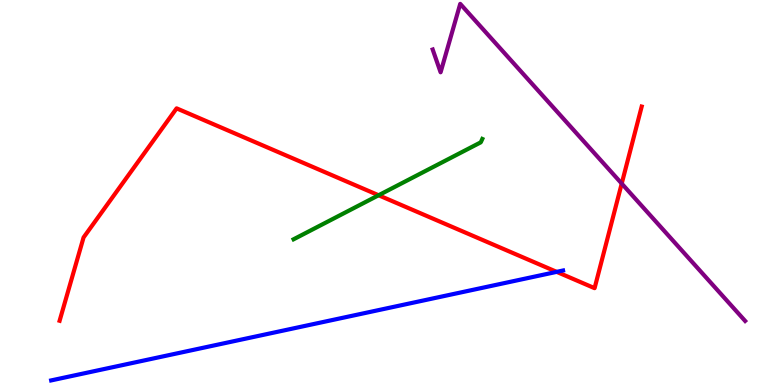[{'lines': ['blue', 'red'], 'intersections': [{'x': 7.18, 'y': 2.94}]}, {'lines': ['green', 'red'], 'intersections': [{'x': 4.89, 'y': 4.93}]}, {'lines': ['purple', 'red'], 'intersections': [{'x': 8.02, 'y': 5.23}]}, {'lines': ['blue', 'green'], 'intersections': []}, {'lines': ['blue', 'purple'], 'intersections': []}, {'lines': ['green', 'purple'], 'intersections': []}]